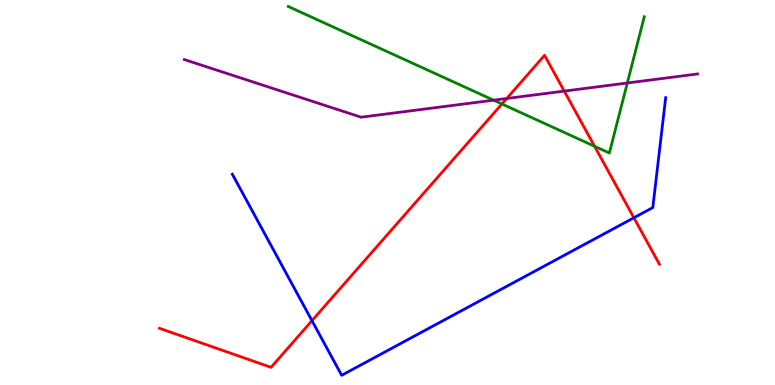[{'lines': ['blue', 'red'], 'intersections': [{'x': 4.03, 'y': 1.67}, {'x': 8.18, 'y': 4.34}]}, {'lines': ['green', 'red'], 'intersections': [{'x': 6.48, 'y': 7.3}, {'x': 7.67, 'y': 6.2}]}, {'lines': ['purple', 'red'], 'intersections': [{'x': 6.54, 'y': 7.44}, {'x': 7.28, 'y': 7.63}]}, {'lines': ['blue', 'green'], 'intersections': []}, {'lines': ['blue', 'purple'], 'intersections': []}, {'lines': ['green', 'purple'], 'intersections': [{'x': 6.37, 'y': 7.4}, {'x': 8.09, 'y': 7.84}]}]